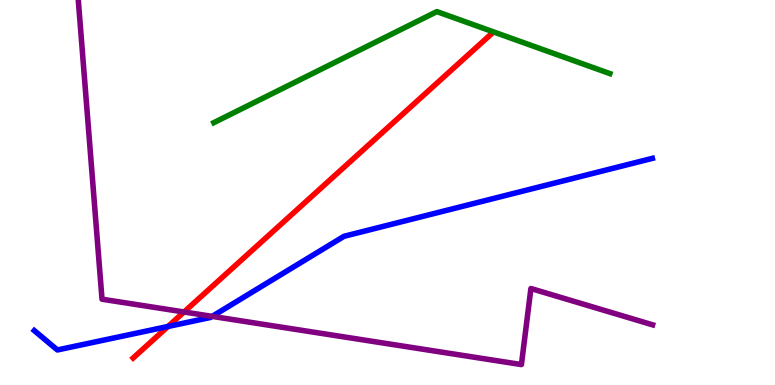[{'lines': ['blue', 'red'], 'intersections': [{'x': 2.17, 'y': 1.52}]}, {'lines': ['green', 'red'], 'intersections': []}, {'lines': ['purple', 'red'], 'intersections': [{'x': 2.37, 'y': 1.9}]}, {'lines': ['blue', 'green'], 'intersections': []}, {'lines': ['blue', 'purple'], 'intersections': [{'x': 2.74, 'y': 1.78}]}, {'lines': ['green', 'purple'], 'intersections': []}]